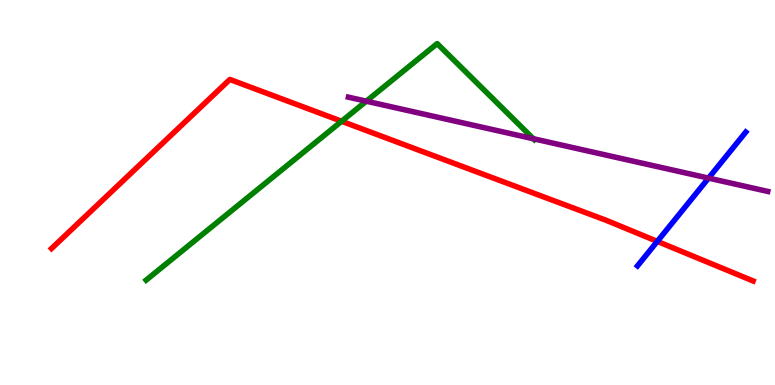[{'lines': ['blue', 'red'], 'intersections': [{'x': 8.48, 'y': 3.73}]}, {'lines': ['green', 'red'], 'intersections': [{'x': 4.41, 'y': 6.85}]}, {'lines': ['purple', 'red'], 'intersections': []}, {'lines': ['blue', 'green'], 'intersections': []}, {'lines': ['blue', 'purple'], 'intersections': [{'x': 9.14, 'y': 5.37}]}, {'lines': ['green', 'purple'], 'intersections': [{'x': 4.73, 'y': 7.37}, {'x': 6.88, 'y': 6.4}]}]